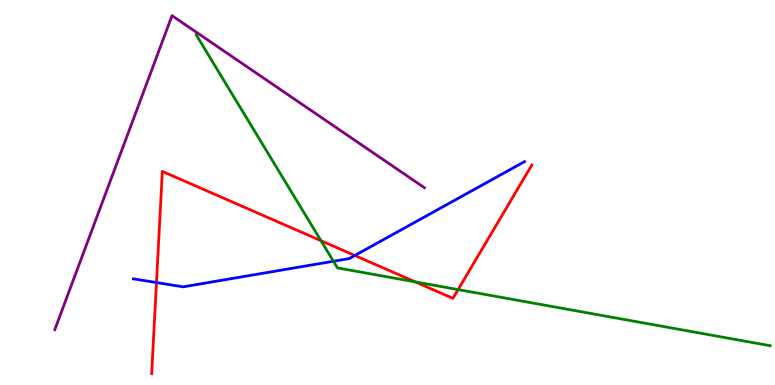[{'lines': ['blue', 'red'], 'intersections': [{'x': 2.02, 'y': 2.66}, {'x': 4.58, 'y': 3.36}]}, {'lines': ['green', 'red'], 'intersections': [{'x': 4.14, 'y': 3.75}, {'x': 5.36, 'y': 2.68}, {'x': 5.91, 'y': 2.48}]}, {'lines': ['purple', 'red'], 'intersections': []}, {'lines': ['blue', 'green'], 'intersections': [{'x': 4.3, 'y': 3.21}]}, {'lines': ['blue', 'purple'], 'intersections': []}, {'lines': ['green', 'purple'], 'intersections': []}]